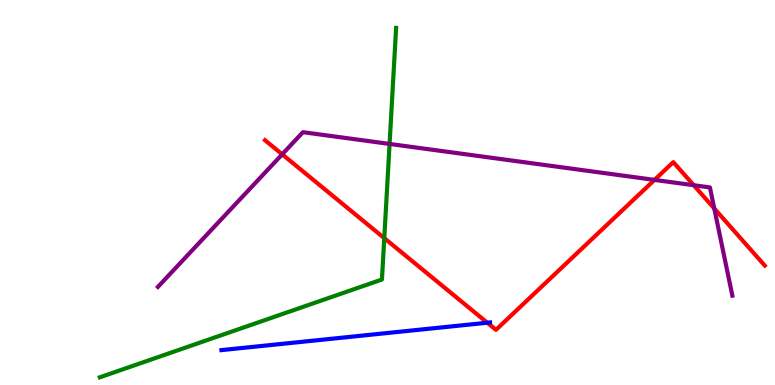[{'lines': ['blue', 'red'], 'intersections': [{'x': 6.29, 'y': 1.62}]}, {'lines': ['green', 'red'], 'intersections': [{'x': 4.96, 'y': 3.81}]}, {'lines': ['purple', 'red'], 'intersections': [{'x': 3.64, 'y': 5.99}, {'x': 8.45, 'y': 5.33}, {'x': 8.95, 'y': 5.19}, {'x': 9.22, 'y': 4.58}]}, {'lines': ['blue', 'green'], 'intersections': []}, {'lines': ['blue', 'purple'], 'intersections': []}, {'lines': ['green', 'purple'], 'intersections': [{'x': 5.03, 'y': 6.26}]}]